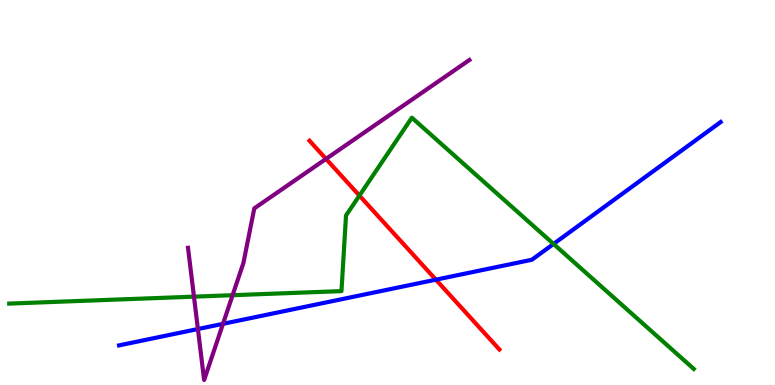[{'lines': ['blue', 'red'], 'intersections': [{'x': 5.62, 'y': 2.74}]}, {'lines': ['green', 'red'], 'intersections': [{'x': 4.64, 'y': 4.92}]}, {'lines': ['purple', 'red'], 'intersections': [{'x': 4.21, 'y': 5.87}]}, {'lines': ['blue', 'green'], 'intersections': [{'x': 7.14, 'y': 3.66}]}, {'lines': ['blue', 'purple'], 'intersections': [{'x': 2.55, 'y': 1.45}, {'x': 2.88, 'y': 1.59}]}, {'lines': ['green', 'purple'], 'intersections': [{'x': 2.5, 'y': 2.29}, {'x': 3.0, 'y': 2.33}]}]